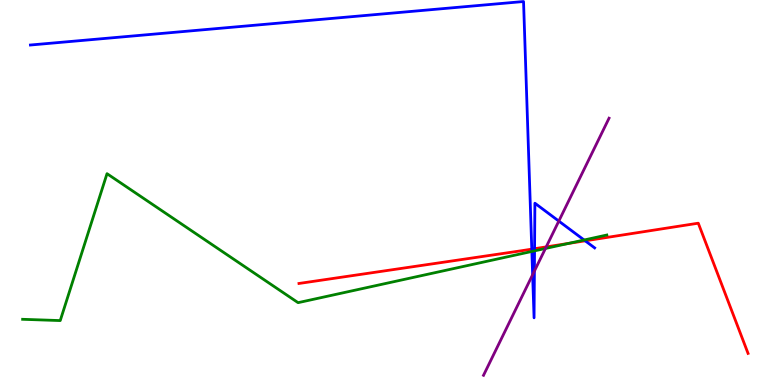[{'lines': ['blue', 'red'], 'intersections': [{'x': 6.86, 'y': 3.53}, {'x': 6.9, 'y': 3.54}, {'x': 7.55, 'y': 3.75}]}, {'lines': ['green', 'red'], 'intersections': [{'x': 7.34, 'y': 3.68}]}, {'lines': ['purple', 'red'], 'intersections': [{'x': 7.05, 'y': 3.59}]}, {'lines': ['blue', 'green'], 'intersections': [{'x': 6.86, 'y': 3.47}, {'x': 6.9, 'y': 3.48}, {'x': 7.54, 'y': 3.77}]}, {'lines': ['blue', 'purple'], 'intersections': [{'x': 6.87, 'y': 2.86}, {'x': 6.9, 'y': 2.96}, {'x': 7.21, 'y': 4.26}]}, {'lines': ['green', 'purple'], 'intersections': [{'x': 7.04, 'y': 3.55}]}]